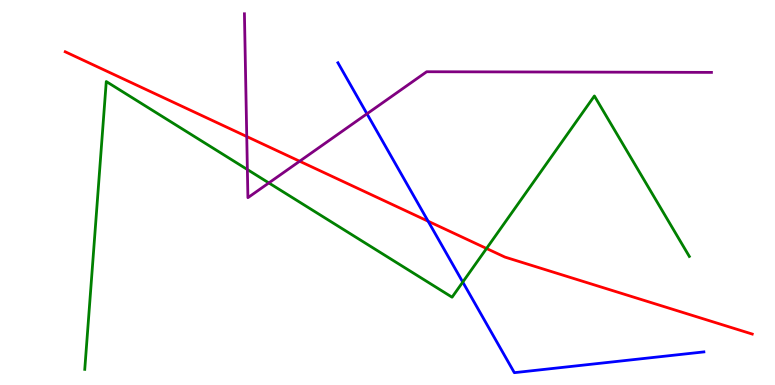[{'lines': ['blue', 'red'], 'intersections': [{'x': 5.52, 'y': 4.25}]}, {'lines': ['green', 'red'], 'intersections': [{'x': 6.28, 'y': 3.55}]}, {'lines': ['purple', 'red'], 'intersections': [{'x': 3.18, 'y': 6.45}, {'x': 3.87, 'y': 5.81}]}, {'lines': ['blue', 'green'], 'intersections': [{'x': 5.97, 'y': 2.67}]}, {'lines': ['blue', 'purple'], 'intersections': [{'x': 4.74, 'y': 7.04}]}, {'lines': ['green', 'purple'], 'intersections': [{'x': 3.19, 'y': 5.6}, {'x': 3.47, 'y': 5.25}]}]